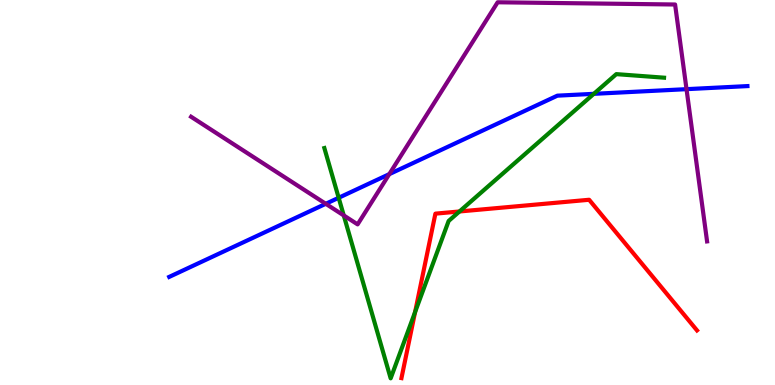[{'lines': ['blue', 'red'], 'intersections': []}, {'lines': ['green', 'red'], 'intersections': [{'x': 5.36, 'y': 1.9}, {'x': 5.93, 'y': 4.51}]}, {'lines': ['purple', 'red'], 'intersections': []}, {'lines': ['blue', 'green'], 'intersections': [{'x': 4.37, 'y': 4.86}, {'x': 7.66, 'y': 7.56}]}, {'lines': ['blue', 'purple'], 'intersections': [{'x': 4.2, 'y': 4.71}, {'x': 5.02, 'y': 5.48}, {'x': 8.86, 'y': 7.68}]}, {'lines': ['green', 'purple'], 'intersections': [{'x': 4.44, 'y': 4.4}]}]